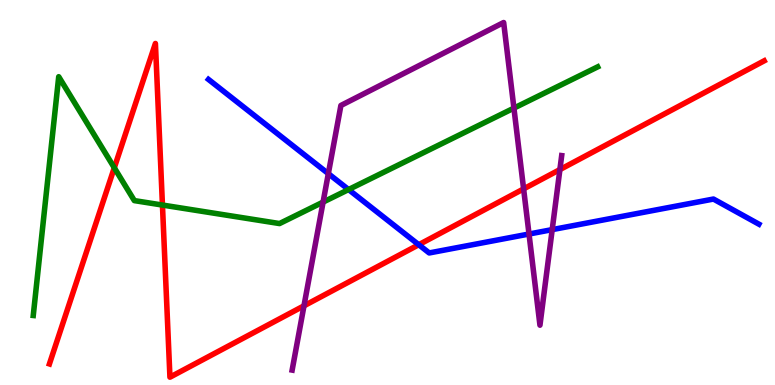[{'lines': ['blue', 'red'], 'intersections': [{'x': 5.4, 'y': 3.64}]}, {'lines': ['green', 'red'], 'intersections': [{'x': 1.47, 'y': 5.64}, {'x': 2.1, 'y': 4.67}]}, {'lines': ['purple', 'red'], 'intersections': [{'x': 3.92, 'y': 2.06}, {'x': 6.76, 'y': 5.09}, {'x': 7.22, 'y': 5.6}]}, {'lines': ['blue', 'green'], 'intersections': [{'x': 4.5, 'y': 5.08}]}, {'lines': ['blue', 'purple'], 'intersections': [{'x': 4.24, 'y': 5.49}, {'x': 6.83, 'y': 3.92}, {'x': 7.13, 'y': 4.04}]}, {'lines': ['green', 'purple'], 'intersections': [{'x': 4.17, 'y': 4.75}, {'x': 6.63, 'y': 7.19}]}]